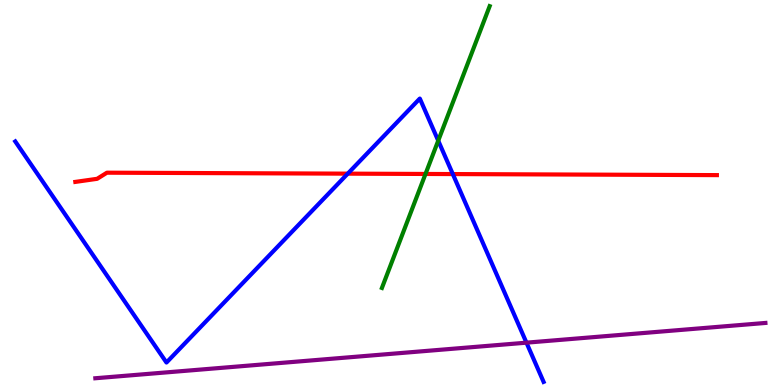[{'lines': ['blue', 'red'], 'intersections': [{'x': 4.49, 'y': 5.49}, {'x': 5.84, 'y': 5.48}]}, {'lines': ['green', 'red'], 'intersections': [{'x': 5.49, 'y': 5.48}]}, {'lines': ['purple', 'red'], 'intersections': []}, {'lines': ['blue', 'green'], 'intersections': [{'x': 5.65, 'y': 6.35}]}, {'lines': ['blue', 'purple'], 'intersections': [{'x': 6.79, 'y': 1.1}]}, {'lines': ['green', 'purple'], 'intersections': []}]